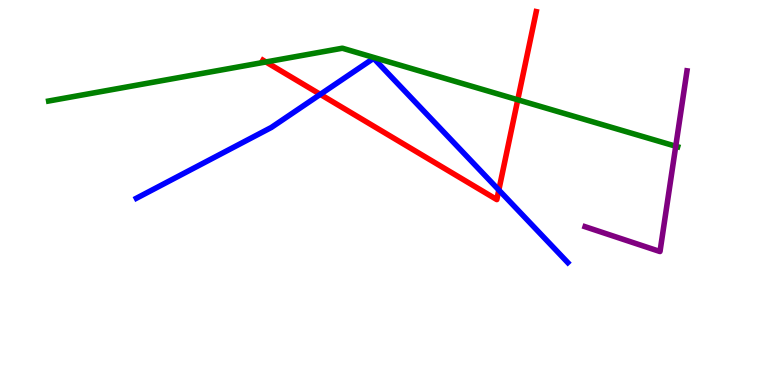[{'lines': ['blue', 'red'], 'intersections': [{'x': 4.13, 'y': 7.55}, {'x': 6.44, 'y': 5.06}]}, {'lines': ['green', 'red'], 'intersections': [{'x': 3.43, 'y': 8.39}, {'x': 6.68, 'y': 7.41}]}, {'lines': ['purple', 'red'], 'intersections': []}, {'lines': ['blue', 'green'], 'intersections': []}, {'lines': ['blue', 'purple'], 'intersections': []}, {'lines': ['green', 'purple'], 'intersections': [{'x': 8.72, 'y': 6.2}]}]